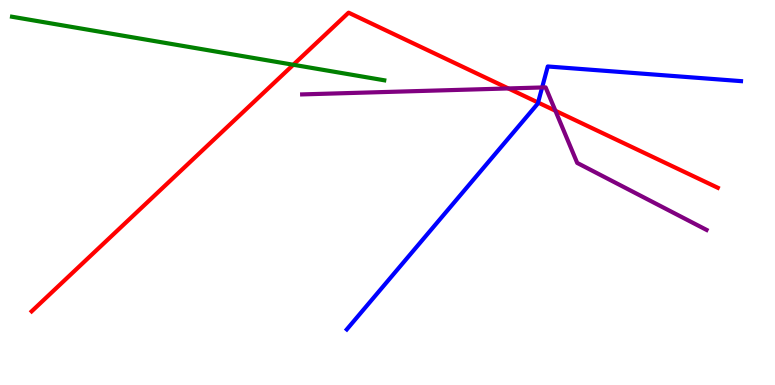[{'lines': ['blue', 'red'], 'intersections': [{'x': 6.94, 'y': 7.34}]}, {'lines': ['green', 'red'], 'intersections': [{'x': 3.78, 'y': 8.32}]}, {'lines': ['purple', 'red'], 'intersections': [{'x': 6.56, 'y': 7.7}, {'x': 7.17, 'y': 7.12}]}, {'lines': ['blue', 'green'], 'intersections': []}, {'lines': ['blue', 'purple'], 'intersections': [{'x': 7.0, 'y': 7.73}]}, {'lines': ['green', 'purple'], 'intersections': []}]